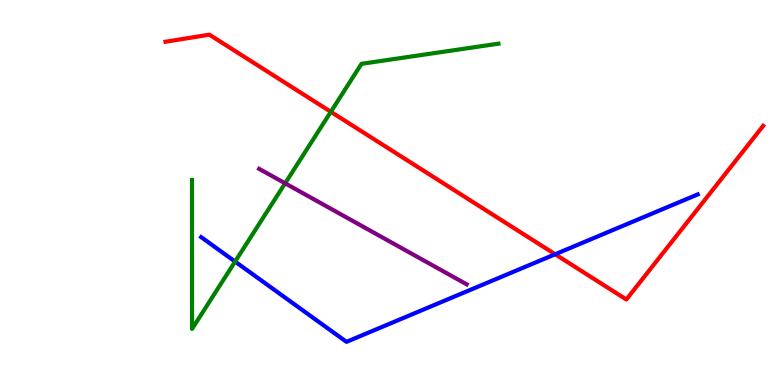[{'lines': ['blue', 'red'], 'intersections': [{'x': 7.16, 'y': 3.4}]}, {'lines': ['green', 'red'], 'intersections': [{'x': 4.27, 'y': 7.1}]}, {'lines': ['purple', 'red'], 'intersections': []}, {'lines': ['blue', 'green'], 'intersections': [{'x': 3.03, 'y': 3.21}]}, {'lines': ['blue', 'purple'], 'intersections': []}, {'lines': ['green', 'purple'], 'intersections': [{'x': 3.68, 'y': 5.24}]}]